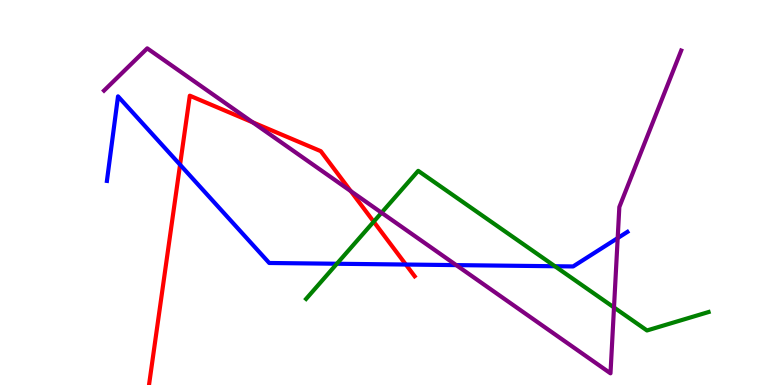[{'lines': ['blue', 'red'], 'intersections': [{'x': 2.32, 'y': 5.72}, {'x': 5.24, 'y': 3.13}]}, {'lines': ['green', 'red'], 'intersections': [{'x': 4.82, 'y': 4.24}]}, {'lines': ['purple', 'red'], 'intersections': [{'x': 3.26, 'y': 6.82}, {'x': 4.53, 'y': 5.04}]}, {'lines': ['blue', 'green'], 'intersections': [{'x': 4.35, 'y': 3.15}, {'x': 7.16, 'y': 3.08}]}, {'lines': ['blue', 'purple'], 'intersections': [{'x': 5.89, 'y': 3.11}, {'x': 7.97, 'y': 3.82}]}, {'lines': ['green', 'purple'], 'intersections': [{'x': 4.92, 'y': 4.47}, {'x': 7.92, 'y': 2.01}]}]